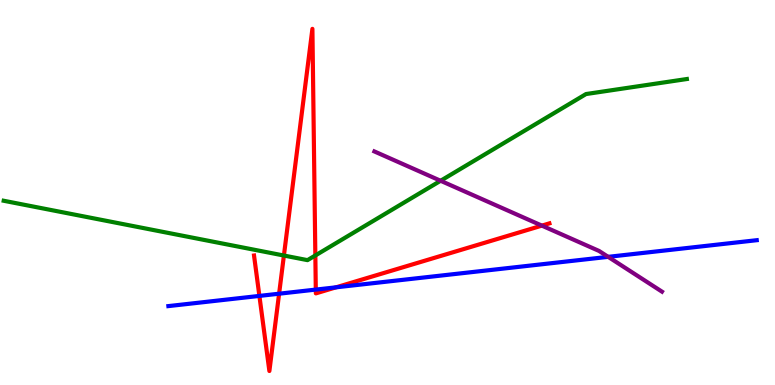[{'lines': ['blue', 'red'], 'intersections': [{'x': 3.35, 'y': 2.31}, {'x': 3.6, 'y': 2.37}, {'x': 4.07, 'y': 2.48}, {'x': 4.34, 'y': 2.54}]}, {'lines': ['green', 'red'], 'intersections': [{'x': 3.66, 'y': 3.36}, {'x': 4.07, 'y': 3.36}]}, {'lines': ['purple', 'red'], 'intersections': [{'x': 6.99, 'y': 4.14}]}, {'lines': ['blue', 'green'], 'intersections': []}, {'lines': ['blue', 'purple'], 'intersections': [{'x': 7.85, 'y': 3.33}]}, {'lines': ['green', 'purple'], 'intersections': [{'x': 5.69, 'y': 5.3}]}]